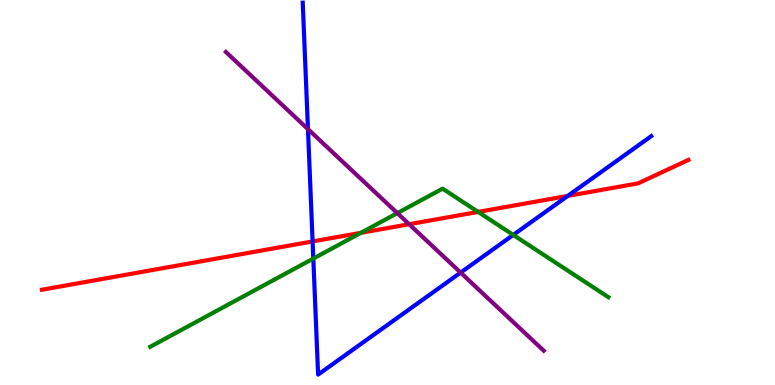[{'lines': ['blue', 'red'], 'intersections': [{'x': 4.03, 'y': 3.73}, {'x': 7.33, 'y': 4.91}]}, {'lines': ['green', 'red'], 'intersections': [{'x': 4.66, 'y': 3.95}, {'x': 6.17, 'y': 4.5}]}, {'lines': ['purple', 'red'], 'intersections': [{'x': 5.28, 'y': 4.18}]}, {'lines': ['blue', 'green'], 'intersections': [{'x': 4.04, 'y': 3.28}, {'x': 6.62, 'y': 3.9}]}, {'lines': ['blue', 'purple'], 'intersections': [{'x': 3.97, 'y': 6.65}, {'x': 5.94, 'y': 2.92}]}, {'lines': ['green', 'purple'], 'intersections': [{'x': 5.13, 'y': 4.46}]}]